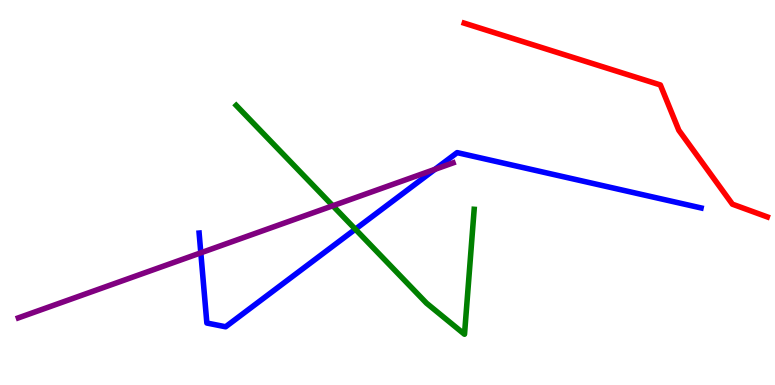[{'lines': ['blue', 'red'], 'intersections': []}, {'lines': ['green', 'red'], 'intersections': []}, {'lines': ['purple', 'red'], 'intersections': []}, {'lines': ['blue', 'green'], 'intersections': [{'x': 4.59, 'y': 4.05}]}, {'lines': ['blue', 'purple'], 'intersections': [{'x': 2.59, 'y': 3.43}, {'x': 5.61, 'y': 5.6}]}, {'lines': ['green', 'purple'], 'intersections': [{'x': 4.29, 'y': 4.66}]}]